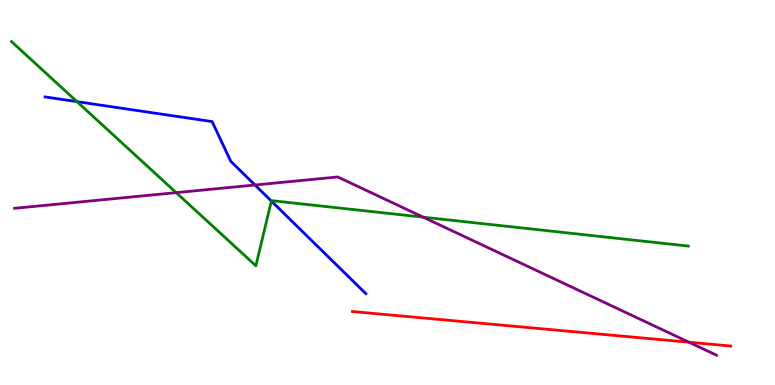[{'lines': ['blue', 'red'], 'intersections': []}, {'lines': ['green', 'red'], 'intersections': []}, {'lines': ['purple', 'red'], 'intersections': [{'x': 8.89, 'y': 1.11}]}, {'lines': ['blue', 'green'], 'intersections': [{'x': 0.993, 'y': 7.36}, {'x': 3.5, 'y': 4.78}]}, {'lines': ['blue', 'purple'], 'intersections': [{'x': 3.29, 'y': 5.2}]}, {'lines': ['green', 'purple'], 'intersections': [{'x': 2.27, 'y': 5.0}, {'x': 5.46, 'y': 4.36}]}]